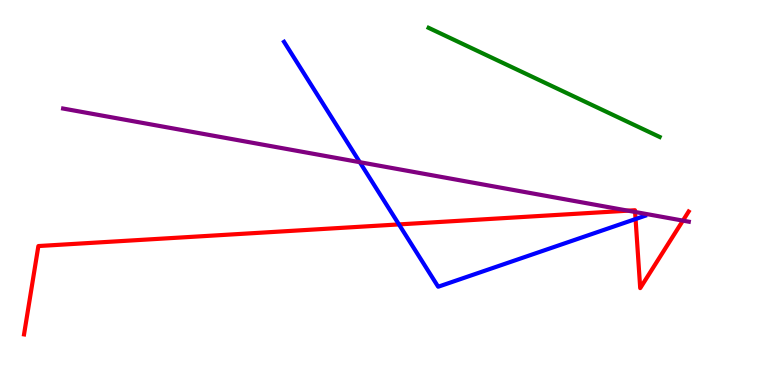[{'lines': ['blue', 'red'], 'intersections': [{'x': 5.15, 'y': 4.17}, {'x': 8.2, 'y': 4.31}]}, {'lines': ['green', 'red'], 'intersections': []}, {'lines': ['purple', 'red'], 'intersections': [{'x': 8.1, 'y': 4.53}, {'x': 8.19, 'y': 4.49}, {'x': 8.81, 'y': 4.27}]}, {'lines': ['blue', 'green'], 'intersections': []}, {'lines': ['blue', 'purple'], 'intersections': [{'x': 4.64, 'y': 5.79}]}, {'lines': ['green', 'purple'], 'intersections': []}]